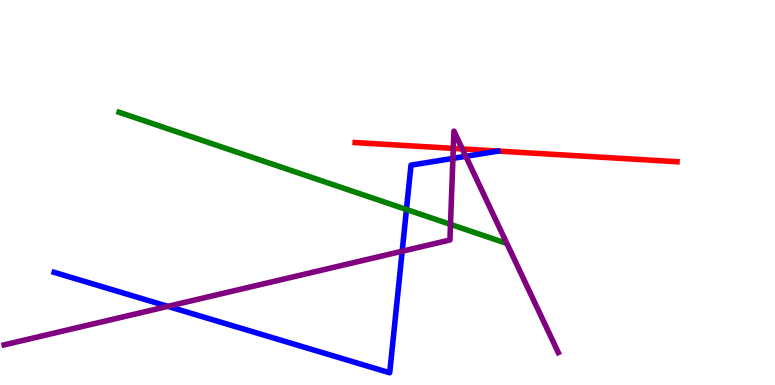[{'lines': ['blue', 'red'], 'intersections': []}, {'lines': ['green', 'red'], 'intersections': []}, {'lines': ['purple', 'red'], 'intersections': [{'x': 5.85, 'y': 6.15}, {'x': 5.97, 'y': 6.13}]}, {'lines': ['blue', 'green'], 'intersections': [{'x': 5.24, 'y': 4.56}]}, {'lines': ['blue', 'purple'], 'intersections': [{'x': 2.17, 'y': 2.04}, {'x': 5.19, 'y': 3.47}, {'x': 5.84, 'y': 5.89}, {'x': 6.01, 'y': 5.94}]}, {'lines': ['green', 'purple'], 'intersections': [{'x': 5.81, 'y': 4.17}]}]